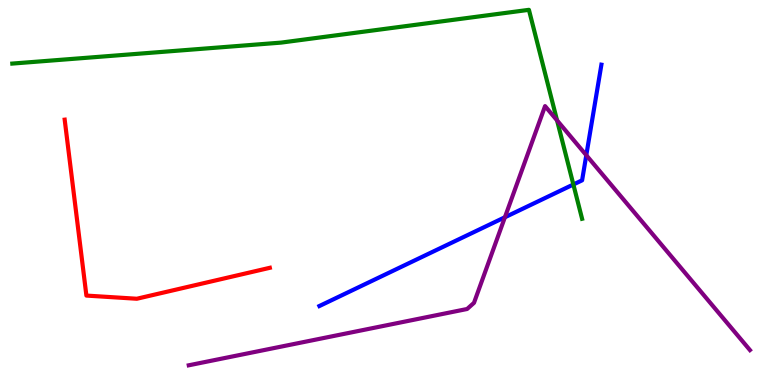[{'lines': ['blue', 'red'], 'intersections': []}, {'lines': ['green', 'red'], 'intersections': []}, {'lines': ['purple', 'red'], 'intersections': []}, {'lines': ['blue', 'green'], 'intersections': [{'x': 7.4, 'y': 5.21}]}, {'lines': ['blue', 'purple'], 'intersections': [{'x': 6.51, 'y': 4.36}, {'x': 7.57, 'y': 5.97}]}, {'lines': ['green', 'purple'], 'intersections': [{'x': 7.19, 'y': 6.87}]}]